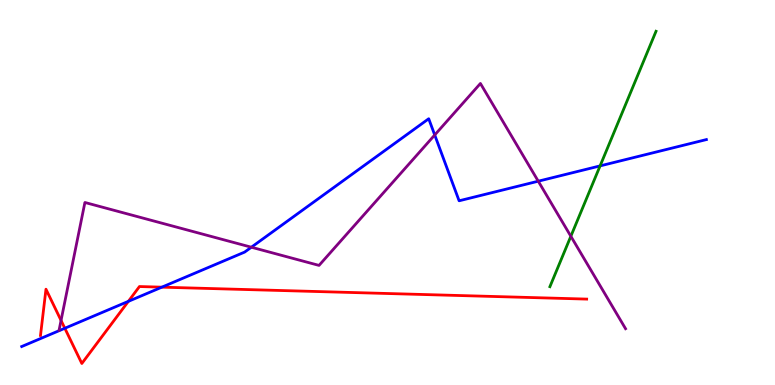[{'lines': ['blue', 'red'], 'intersections': [{'x': 0.836, 'y': 1.47}, {'x': 1.66, 'y': 2.17}, {'x': 2.09, 'y': 2.54}]}, {'lines': ['green', 'red'], 'intersections': []}, {'lines': ['purple', 'red'], 'intersections': [{'x': 0.788, 'y': 1.68}]}, {'lines': ['blue', 'green'], 'intersections': [{'x': 7.74, 'y': 5.69}]}, {'lines': ['blue', 'purple'], 'intersections': [{'x': 3.24, 'y': 3.58}, {'x': 5.61, 'y': 6.49}, {'x': 6.95, 'y': 5.29}]}, {'lines': ['green', 'purple'], 'intersections': [{'x': 7.37, 'y': 3.86}]}]